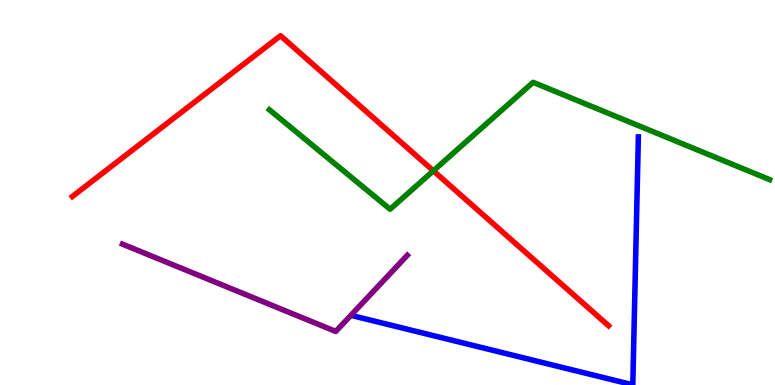[{'lines': ['blue', 'red'], 'intersections': []}, {'lines': ['green', 'red'], 'intersections': [{'x': 5.59, 'y': 5.56}]}, {'lines': ['purple', 'red'], 'intersections': []}, {'lines': ['blue', 'green'], 'intersections': []}, {'lines': ['blue', 'purple'], 'intersections': []}, {'lines': ['green', 'purple'], 'intersections': []}]